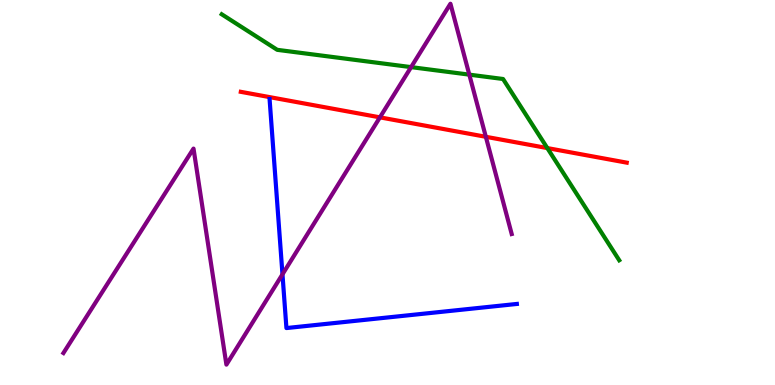[{'lines': ['blue', 'red'], 'intersections': []}, {'lines': ['green', 'red'], 'intersections': [{'x': 7.06, 'y': 6.15}]}, {'lines': ['purple', 'red'], 'intersections': [{'x': 4.9, 'y': 6.95}, {'x': 6.27, 'y': 6.45}]}, {'lines': ['blue', 'green'], 'intersections': []}, {'lines': ['blue', 'purple'], 'intersections': [{'x': 3.64, 'y': 2.87}]}, {'lines': ['green', 'purple'], 'intersections': [{'x': 5.3, 'y': 8.26}, {'x': 6.06, 'y': 8.06}]}]